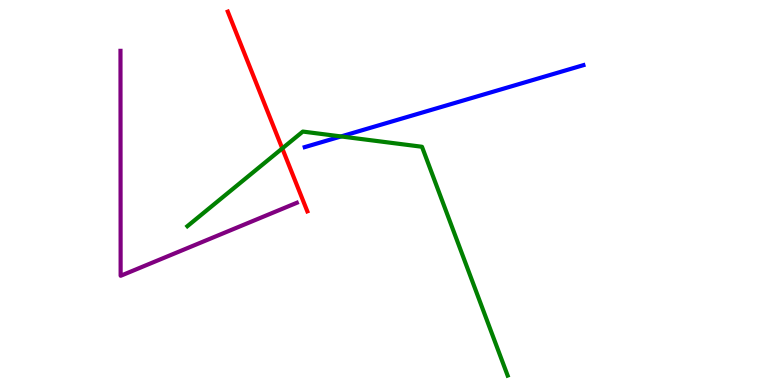[{'lines': ['blue', 'red'], 'intersections': []}, {'lines': ['green', 'red'], 'intersections': [{'x': 3.64, 'y': 6.14}]}, {'lines': ['purple', 'red'], 'intersections': []}, {'lines': ['blue', 'green'], 'intersections': [{'x': 4.4, 'y': 6.46}]}, {'lines': ['blue', 'purple'], 'intersections': []}, {'lines': ['green', 'purple'], 'intersections': []}]